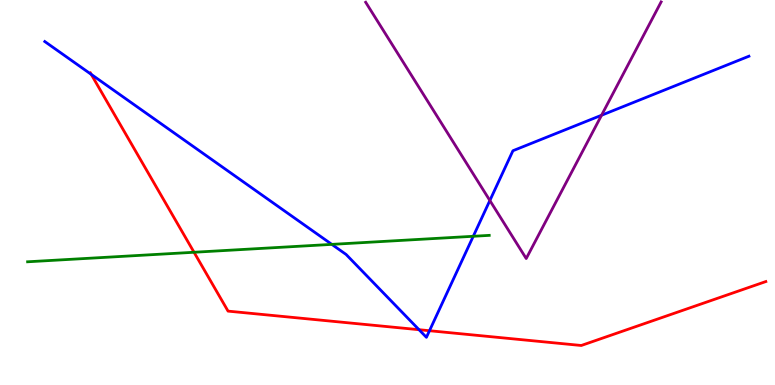[{'lines': ['blue', 'red'], 'intersections': [{'x': 1.18, 'y': 8.07}, {'x': 5.41, 'y': 1.44}, {'x': 5.54, 'y': 1.41}]}, {'lines': ['green', 'red'], 'intersections': [{'x': 2.5, 'y': 3.45}]}, {'lines': ['purple', 'red'], 'intersections': []}, {'lines': ['blue', 'green'], 'intersections': [{'x': 4.28, 'y': 3.65}, {'x': 6.11, 'y': 3.86}]}, {'lines': ['blue', 'purple'], 'intersections': [{'x': 6.32, 'y': 4.79}, {'x': 7.76, 'y': 7.01}]}, {'lines': ['green', 'purple'], 'intersections': []}]